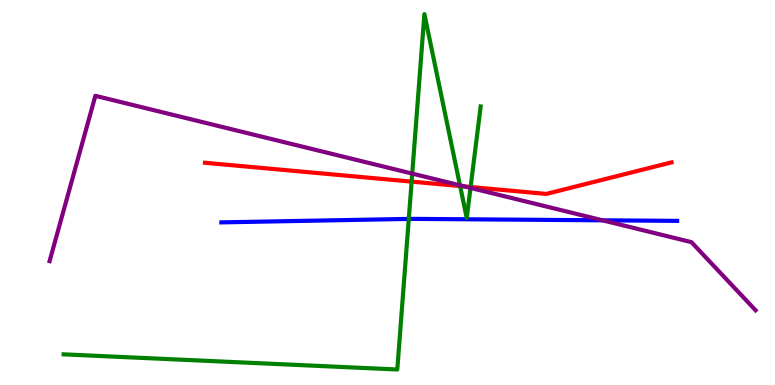[{'lines': ['blue', 'red'], 'intersections': []}, {'lines': ['green', 'red'], 'intersections': [{'x': 5.31, 'y': 5.28}, {'x': 5.94, 'y': 5.17}, {'x': 6.07, 'y': 5.14}]}, {'lines': ['purple', 'red'], 'intersections': [{'x': 6.0, 'y': 5.16}]}, {'lines': ['blue', 'green'], 'intersections': [{'x': 5.27, 'y': 4.31}]}, {'lines': ['blue', 'purple'], 'intersections': [{'x': 7.77, 'y': 4.28}]}, {'lines': ['green', 'purple'], 'intersections': [{'x': 5.32, 'y': 5.49}, {'x': 5.93, 'y': 5.19}, {'x': 6.07, 'y': 5.12}]}]